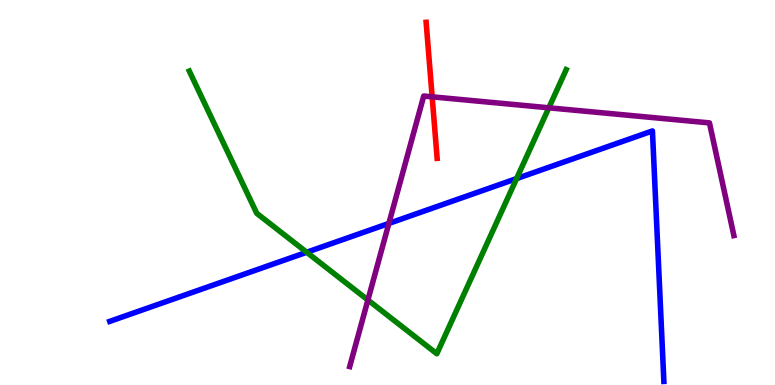[{'lines': ['blue', 'red'], 'intersections': []}, {'lines': ['green', 'red'], 'intersections': []}, {'lines': ['purple', 'red'], 'intersections': [{'x': 5.58, 'y': 7.48}]}, {'lines': ['blue', 'green'], 'intersections': [{'x': 3.96, 'y': 3.45}, {'x': 6.67, 'y': 5.36}]}, {'lines': ['blue', 'purple'], 'intersections': [{'x': 5.02, 'y': 4.2}]}, {'lines': ['green', 'purple'], 'intersections': [{'x': 4.75, 'y': 2.21}, {'x': 7.08, 'y': 7.2}]}]